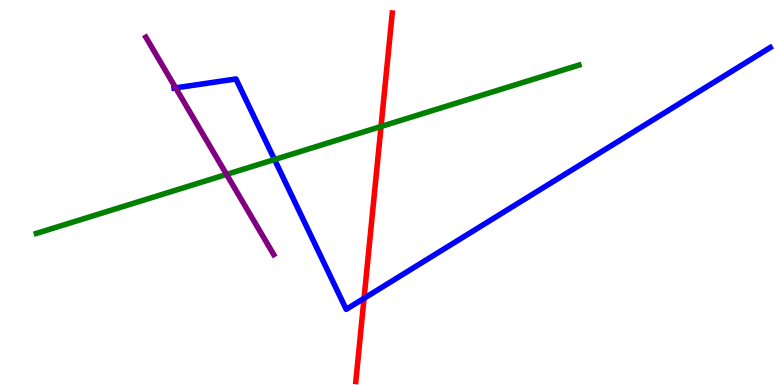[{'lines': ['blue', 'red'], 'intersections': [{'x': 4.7, 'y': 2.25}]}, {'lines': ['green', 'red'], 'intersections': [{'x': 4.92, 'y': 6.71}]}, {'lines': ['purple', 'red'], 'intersections': []}, {'lines': ['blue', 'green'], 'intersections': [{'x': 3.54, 'y': 5.86}]}, {'lines': ['blue', 'purple'], 'intersections': [{'x': 2.27, 'y': 7.72}]}, {'lines': ['green', 'purple'], 'intersections': [{'x': 2.92, 'y': 5.47}]}]